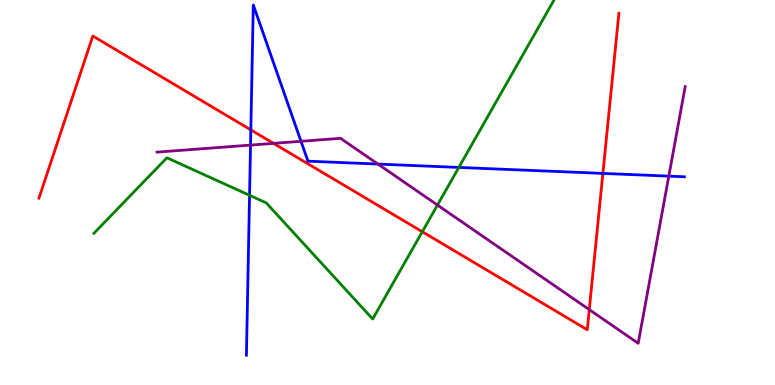[{'lines': ['blue', 'red'], 'intersections': [{'x': 3.24, 'y': 6.63}, {'x': 7.78, 'y': 5.5}]}, {'lines': ['green', 'red'], 'intersections': [{'x': 5.45, 'y': 3.98}]}, {'lines': ['purple', 'red'], 'intersections': [{'x': 3.53, 'y': 6.28}, {'x': 7.6, 'y': 1.96}]}, {'lines': ['blue', 'green'], 'intersections': [{'x': 3.22, 'y': 4.93}, {'x': 5.92, 'y': 5.65}]}, {'lines': ['blue', 'purple'], 'intersections': [{'x': 3.23, 'y': 6.23}, {'x': 3.88, 'y': 6.33}, {'x': 4.88, 'y': 5.74}, {'x': 8.63, 'y': 5.43}]}, {'lines': ['green', 'purple'], 'intersections': [{'x': 5.64, 'y': 4.67}]}]